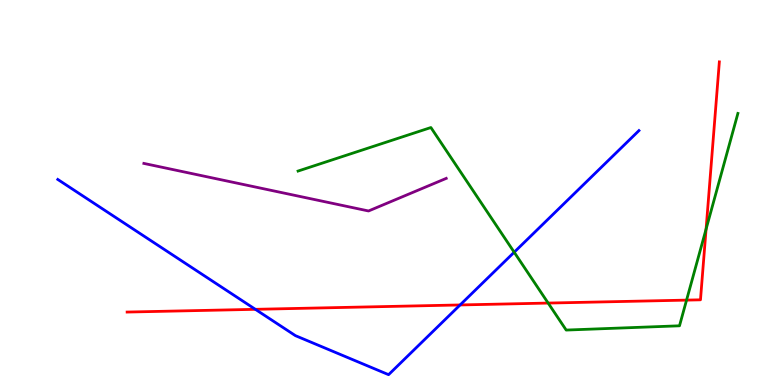[{'lines': ['blue', 'red'], 'intersections': [{'x': 3.3, 'y': 1.97}, {'x': 5.94, 'y': 2.08}]}, {'lines': ['green', 'red'], 'intersections': [{'x': 7.07, 'y': 2.13}, {'x': 8.86, 'y': 2.2}, {'x': 9.11, 'y': 4.05}]}, {'lines': ['purple', 'red'], 'intersections': []}, {'lines': ['blue', 'green'], 'intersections': [{'x': 6.63, 'y': 3.45}]}, {'lines': ['blue', 'purple'], 'intersections': []}, {'lines': ['green', 'purple'], 'intersections': []}]